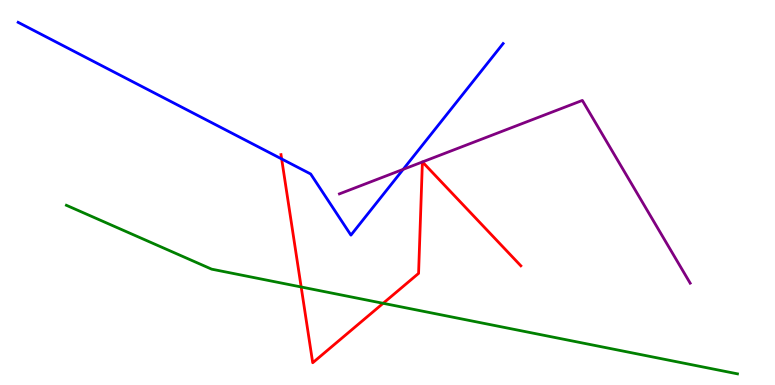[{'lines': ['blue', 'red'], 'intersections': [{'x': 3.63, 'y': 5.87}]}, {'lines': ['green', 'red'], 'intersections': [{'x': 3.89, 'y': 2.55}, {'x': 4.94, 'y': 2.12}]}, {'lines': ['purple', 'red'], 'intersections': [{'x': 5.45, 'y': 5.79}, {'x': 5.45, 'y': 5.79}]}, {'lines': ['blue', 'green'], 'intersections': []}, {'lines': ['blue', 'purple'], 'intersections': [{'x': 5.2, 'y': 5.6}]}, {'lines': ['green', 'purple'], 'intersections': []}]